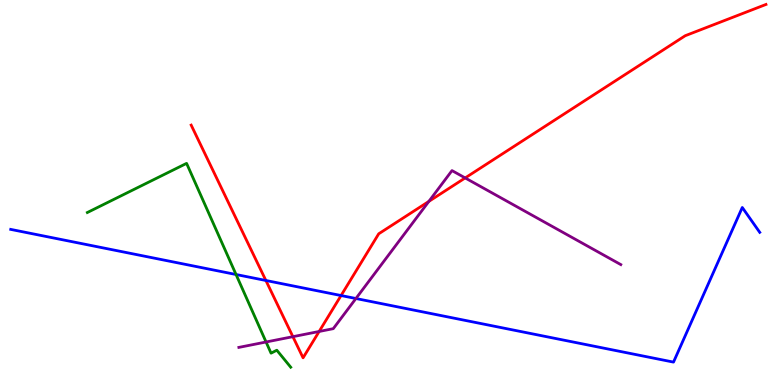[{'lines': ['blue', 'red'], 'intersections': [{'x': 3.43, 'y': 2.71}, {'x': 4.4, 'y': 2.32}]}, {'lines': ['green', 'red'], 'intersections': []}, {'lines': ['purple', 'red'], 'intersections': [{'x': 3.78, 'y': 1.26}, {'x': 4.12, 'y': 1.39}, {'x': 5.53, 'y': 4.77}, {'x': 6.0, 'y': 5.38}]}, {'lines': ['blue', 'green'], 'intersections': [{'x': 3.05, 'y': 2.87}]}, {'lines': ['blue', 'purple'], 'intersections': [{'x': 4.59, 'y': 2.25}]}, {'lines': ['green', 'purple'], 'intersections': [{'x': 3.43, 'y': 1.12}]}]